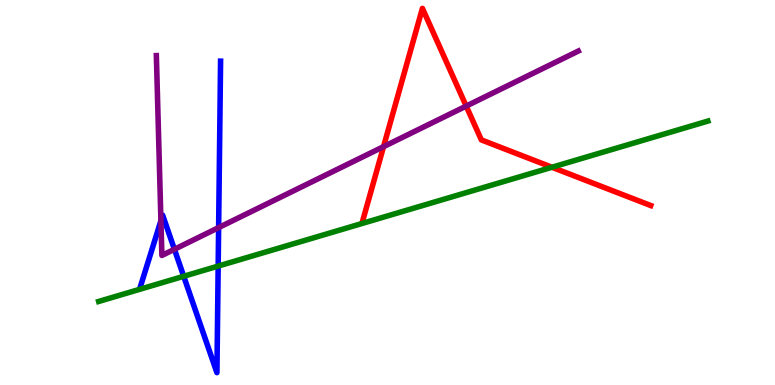[{'lines': ['blue', 'red'], 'intersections': []}, {'lines': ['green', 'red'], 'intersections': [{'x': 7.12, 'y': 5.66}]}, {'lines': ['purple', 'red'], 'intersections': [{'x': 4.95, 'y': 6.19}, {'x': 6.02, 'y': 7.24}]}, {'lines': ['blue', 'green'], 'intersections': [{'x': 2.37, 'y': 2.82}, {'x': 2.82, 'y': 3.09}]}, {'lines': ['blue', 'purple'], 'intersections': [{'x': 2.08, 'y': 4.27}, {'x': 2.25, 'y': 3.52}, {'x': 2.82, 'y': 4.09}]}, {'lines': ['green', 'purple'], 'intersections': []}]